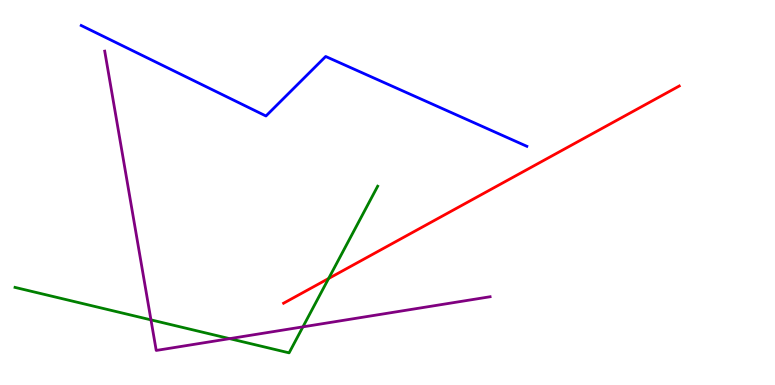[{'lines': ['blue', 'red'], 'intersections': []}, {'lines': ['green', 'red'], 'intersections': [{'x': 4.24, 'y': 2.77}]}, {'lines': ['purple', 'red'], 'intersections': []}, {'lines': ['blue', 'green'], 'intersections': []}, {'lines': ['blue', 'purple'], 'intersections': []}, {'lines': ['green', 'purple'], 'intersections': [{'x': 1.95, 'y': 1.69}, {'x': 2.96, 'y': 1.2}, {'x': 3.91, 'y': 1.51}]}]